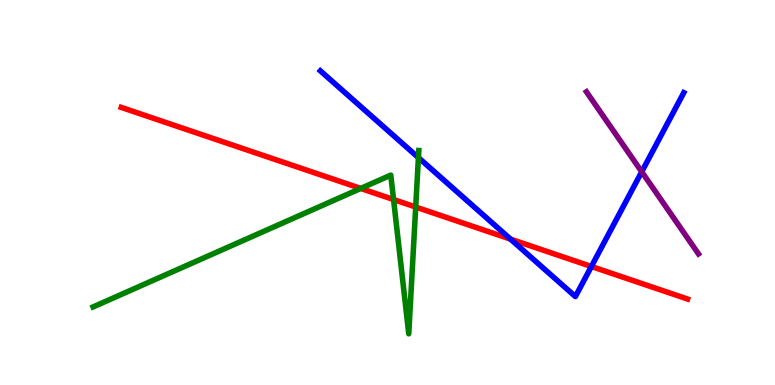[{'lines': ['blue', 'red'], 'intersections': [{'x': 6.59, 'y': 3.79}, {'x': 7.63, 'y': 3.08}]}, {'lines': ['green', 'red'], 'intersections': [{'x': 4.65, 'y': 5.11}, {'x': 5.08, 'y': 4.82}, {'x': 5.36, 'y': 4.62}]}, {'lines': ['purple', 'red'], 'intersections': []}, {'lines': ['blue', 'green'], 'intersections': [{'x': 5.4, 'y': 5.91}]}, {'lines': ['blue', 'purple'], 'intersections': [{'x': 8.28, 'y': 5.54}]}, {'lines': ['green', 'purple'], 'intersections': []}]